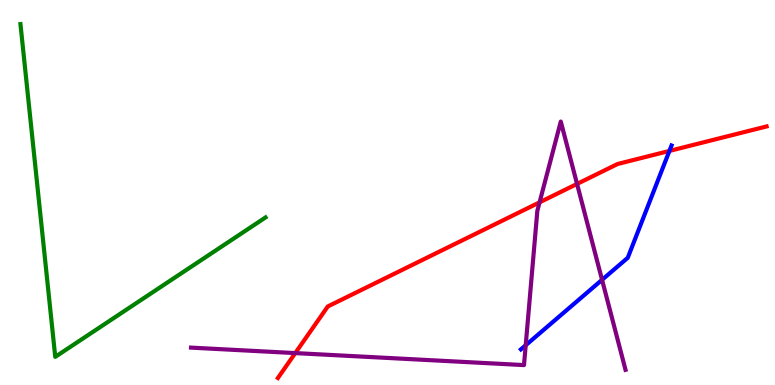[{'lines': ['blue', 'red'], 'intersections': [{'x': 8.64, 'y': 6.08}]}, {'lines': ['green', 'red'], 'intersections': []}, {'lines': ['purple', 'red'], 'intersections': [{'x': 3.81, 'y': 0.829}, {'x': 6.96, 'y': 4.74}, {'x': 7.45, 'y': 5.22}]}, {'lines': ['blue', 'green'], 'intersections': []}, {'lines': ['blue', 'purple'], 'intersections': [{'x': 6.78, 'y': 1.03}, {'x': 7.77, 'y': 2.73}]}, {'lines': ['green', 'purple'], 'intersections': []}]